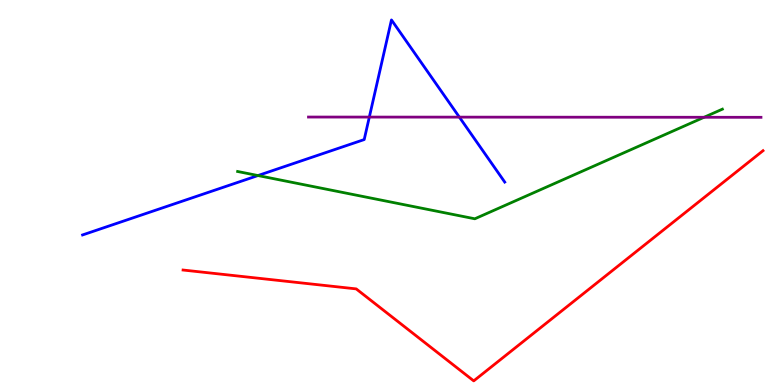[{'lines': ['blue', 'red'], 'intersections': []}, {'lines': ['green', 'red'], 'intersections': []}, {'lines': ['purple', 'red'], 'intersections': []}, {'lines': ['blue', 'green'], 'intersections': [{'x': 3.33, 'y': 5.44}]}, {'lines': ['blue', 'purple'], 'intersections': [{'x': 4.77, 'y': 6.96}, {'x': 5.93, 'y': 6.96}]}, {'lines': ['green', 'purple'], 'intersections': [{'x': 9.08, 'y': 6.95}]}]